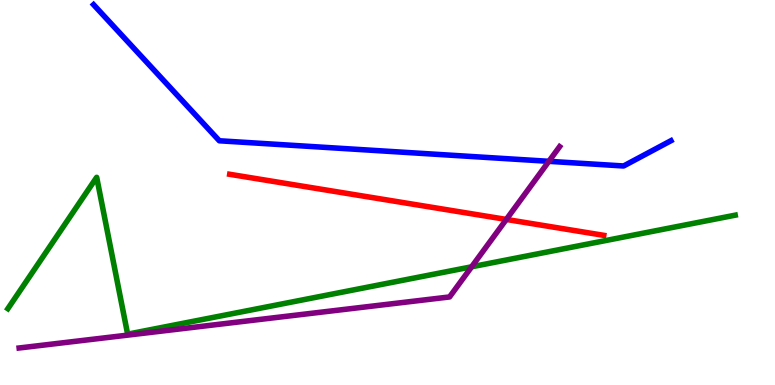[{'lines': ['blue', 'red'], 'intersections': []}, {'lines': ['green', 'red'], 'intersections': []}, {'lines': ['purple', 'red'], 'intersections': [{'x': 6.53, 'y': 4.3}]}, {'lines': ['blue', 'green'], 'intersections': []}, {'lines': ['blue', 'purple'], 'intersections': [{'x': 7.08, 'y': 5.81}]}, {'lines': ['green', 'purple'], 'intersections': [{'x': 6.09, 'y': 3.07}]}]